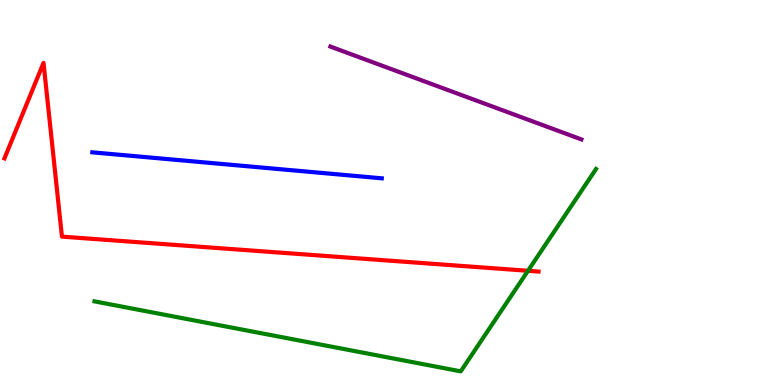[{'lines': ['blue', 'red'], 'intersections': []}, {'lines': ['green', 'red'], 'intersections': [{'x': 6.81, 'y': 2.97}]}, {'lines': ['purple', 'red'], 'intersections': []}, {'lines': ['blue', 'green'], 'intersections': []}, {'lines': ['blue', 'purple'], 'intersections': []}, {'lines': ['green', 'purple'], 'intersections': []}]